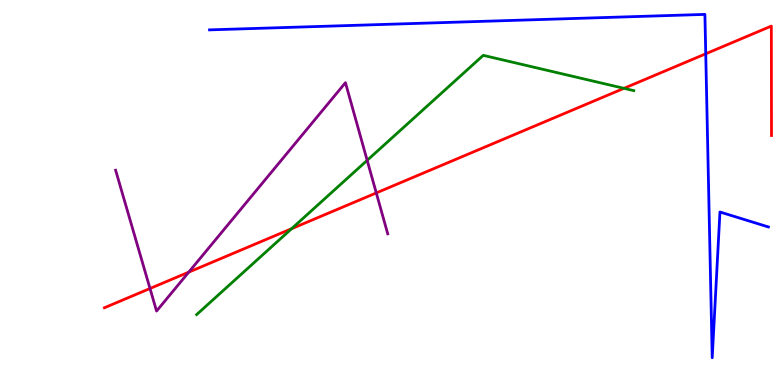[{'lines': ['blue', 'red'], 'intersections': [{'x': 9.11, 'y': 8.6}]}, {'lines': ['green', 'red'], 'intersections': [{'x': 3.76, 'y': 4.06}, {'x': 8.05, 'y': 7.71}]}, {'lines': ['purple', 'red'], 'intersections': [{'x': 1.94, 'y': 2.51}, {'x': 2.44, 'y': 2.93}, {'x': 4.86, 'y': 4.99}]}, {'lines': ['blue', 'green'], 'intersections': []}, {'lines': ['blue', 'purple'], 'intersections': []}, {'lines': ['green', 'purple'], 'intersections': [{'x': 4.74, 'y': 5.84}]}]